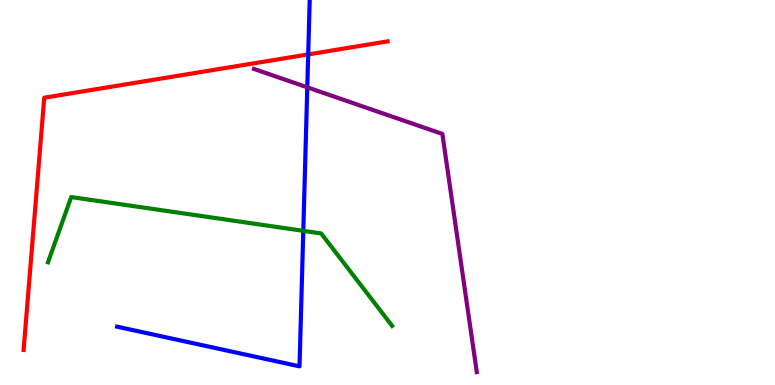[{'lines': ['blue', 'red'], 'intersections': [{'x': 3.98, 'y': 8.59}]}, {'lines': ['green', 'red'], 'intersections': []}, {'lines': ['purple', 'red'], 'intersections': []}, {'lines': ['blue', 'green'], 'intersections': [{'x': 3.91, 'y': 4.0}]}, {'lines': ['blue', 'purple'], 'intersections': [{'x': 3.97, 'y': 7.73}]}, {'lines': ['green', 'purple'], 'intersections': []}]